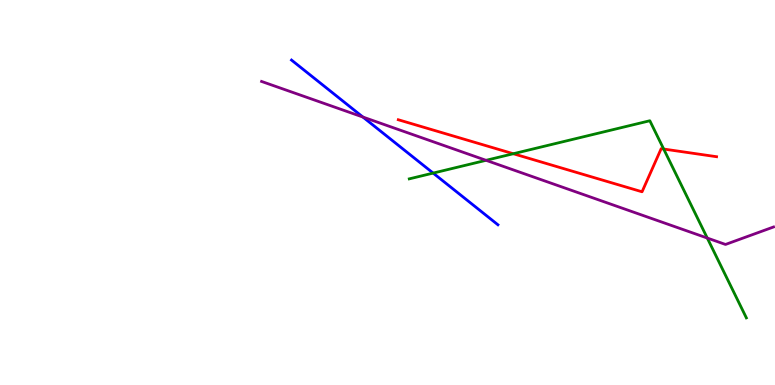[{'lines': ['blue', 'red'], 'intersections': []}, {'lines': ['green', 'red'], 'intersections': [{'x': 6.62, 'y': 6.01}, {'x': 8.56, 'y': 6.13}]}, {'lines': ['purple', 'red'], 'intersections': []}, {'lines': ['blue', 'green'], 'intersections': [{'x': 5.59, 'y': 5.5}]}, {'lines': ['blue', 'purple'], 'intersections': [{'x': 4.68, 'y': 6.96}]}, {'lines': ['green', 'purple'], 'intersections': [{'x': 6.27, 'y': 5.84}, {'x': 9.13, 'y': 3.82}]}]